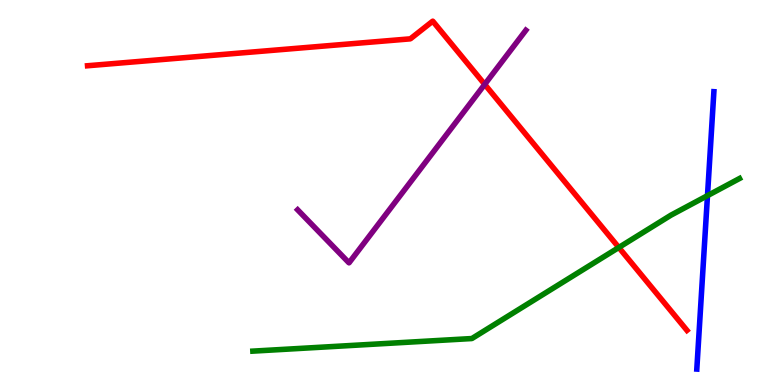[{'lines': ['blue', 'red'], 'intersections': []}, {'lines': ['green', 'red'], 'intersections': [{'x': 7.98, 'y': 3.57}]}, {'lines': ['purple', 'red'], 'intersections': [{'x': 6.25, 'y': 7.81}]}, {'lines': ['blue', 'green'], 'intersections': [{'x': 9.13, 'y': 4.92}]}, {'lines': ['blue', 'purple'], 'intersections': []}, {'lines': ['green', 'purple'], 'intersections': []}]